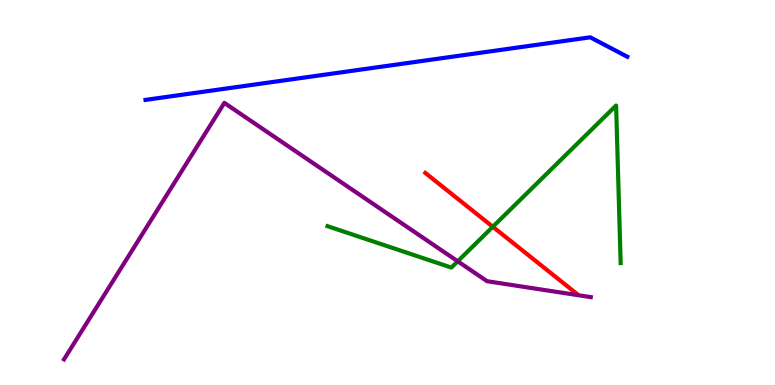[{'lines': ['blue', 'red'], 'intersections': []}, {'lines': ['green', 'red'], 'intersections': [{'x': 6.36, 'y': 4.11}]}, {'lines': ['purple', 'red'], 'intersections': []}, {'lines': ['blue', 'green'], 'intersections': []}, {'lines': ['blue', 'purple'], 'intersections': []}, {'lines': ['green', 'purple'], 'intersections': [{'x': 5.91, 'y': 3.21}]}]